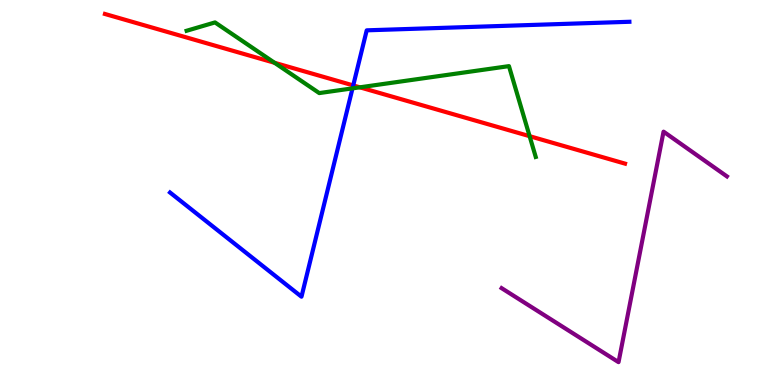[{'lines': ['blue', 'red'], 'intersections': [{'x': 4.56, 'y': 7.78}]}, {'lines': ['green', 'red'], 'intersections': [{'x': 3.54, 'y': 8.37}, {'x': 4.64, 'y': 7.73}, {'x': 6.83, 'y': 6.46}]}, {'lines': ['purple', 'red'], 'intersections': []}, {'lines': ['blue', 'green'], 'intersections': [{'x': 4.55, 'y': 7.7}]}, {'lines': ['blue', 'purple'], 'intersections': []}, {'lines': ['green', 'purple'], 'intersections': []}]